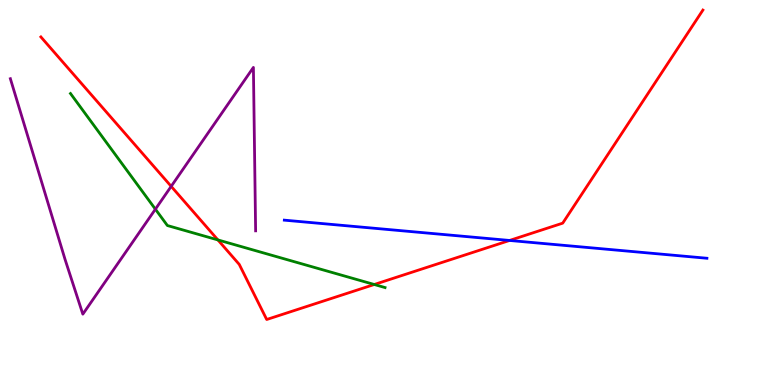[{'lines': ['blue', 'red'], 'intersections': [{'x': 6.57, 'y': 3.75}]}, {'lines': ['green', 'red'], 'intersections': [{'x': 2.81, 'y': 3.77}, {'x': 4.83, 'y': 2.61}]}, {'lines': ['purple', 'red'], 'intersections': [{'x': 2.21, 'y': 5.16}]}, {'lines': ['blue', 'green'], 'intersections': []}, {'lines': ['blue', 'purple'], 'intersections': []}, {'lines': ['green', 'purple'], 'intersections': [{'x': 2.01, 'y': 4.57}]}]